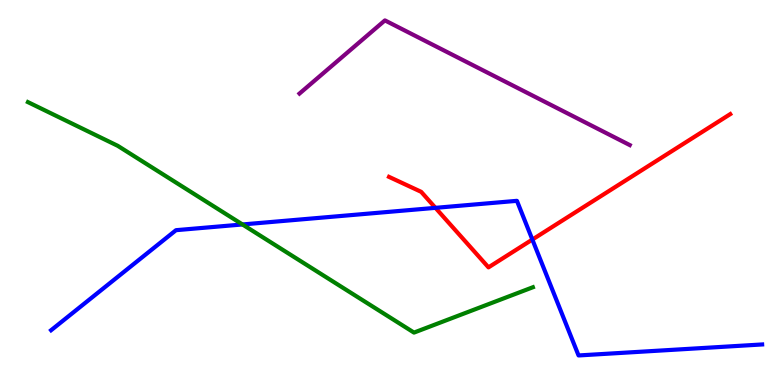[{'lines': ['blue', 'red'], 'intersections': [{'x': 5.62, 'y': 4.6}, {'x': 6.87, 'y': 3.78}]}, {'lines': ['green', 'red'], 'intersections': []}, {'lines': ['purple', 'red'], 'intersections': []}, {'lines': ['blue', 'green'], 'intersections': [{'x': 3.13, 'y': 4.17}]}, {'lines': ['blue', 'purple'], 'intersections': []}, {'lines': ['green', 'purple'], 'intersections': []}]